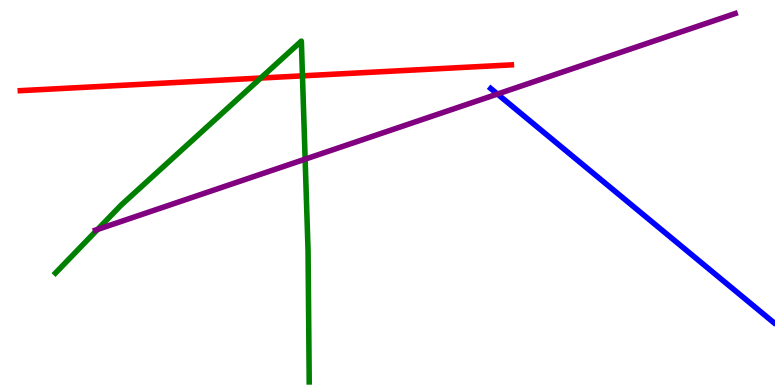[{'lines': ['blue', 'red'], 'intersections': []}, {'lines': ['green', 'red'], 'intersections': [{'x': 3.36, 'y': 7.97}, {'x': 3.9, 'y': 8.03}]}, {'lines': ['purple', 'red'], 'intersections': []}, {'lines': ['blue', 'green'], 'intersections': []}, {'lines': ['blue', 'purple'], 'intersections': [{'x': 6.42, 'y': 7.56}]}, {'lines': ['green', 'purple'], 'intersections': [{'x': 1.26, 'y': 4.04}, {'x': 3.94, 'y': 5.87}]}]